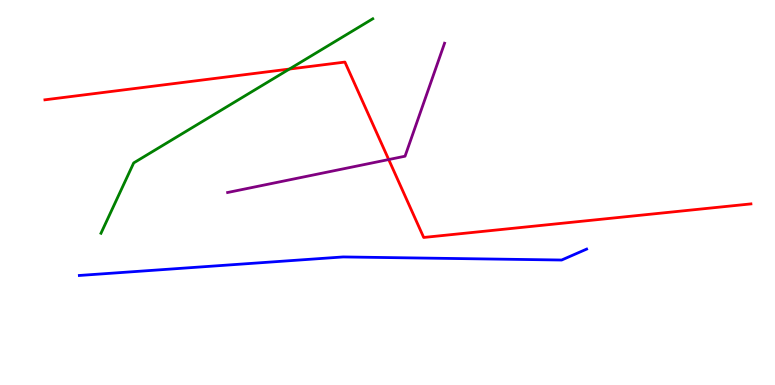[{'lines': ['blue', 'red'], 'intersections': []}, {'lines': ['green', 'red'], 'intersections': [{'x': 3.73, 'y': 8.21}]}, {'lines': ['purple', 'red'], 'intersections': [{'x': 5.02, 'y': 5.86}]}, {'lines': ['blue', 'green'], 'intersections': []}, {'lines': ['blue', 'purple'], 'intersections': []}, {'lines': ['green', 'purple'], 'intersections': []}]